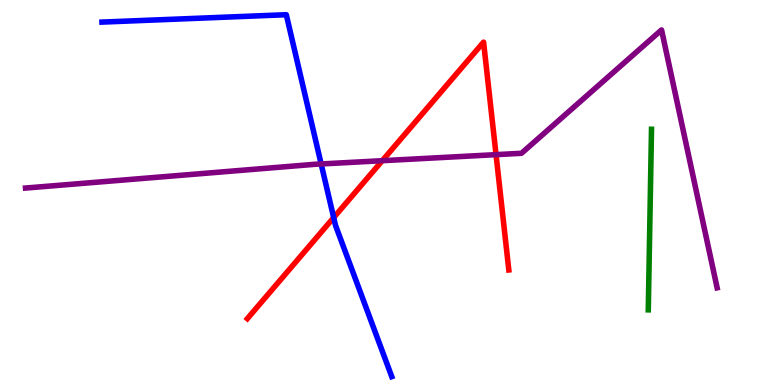[{'lines': ['blue', 'red'], 'intersections': [{'x': 4.31, 'y': 4.35}]}, {'lines': ['green', 'red'], 'intersections': []}, {'lines': ['purple', 'red'], 'intersections': [{'x': 4.93, 'y': 5.83}, {'x': 6.4, 'y': 5.98}]}, {'lines': ['blue', 'green'], 'intersections': []}, {'lines': ['blue', 'purple'], 'intersections': [{'x': 4.14, 'y': 5.74}]}, {'lines': ['green', 'purple'], 'intersections': []}]